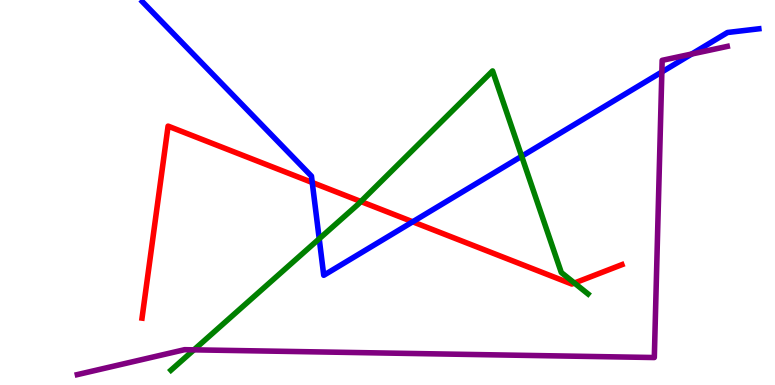[{'lines': ['blue', 'red'], 'intersections': [{'x': 4.03, 'y': 5.26}, {'x': 5.33, 'y': 4.24}]}, {'lines': ['green', 'red'], 'intersections': [{'x': 4.66, 'y': 4.77}, {'x': 7.41, 'y': 2.65}]}, {'lines': ['purple', 'red'], 'intersections': []}, {'lines': ['blue', 'green'], 'intersections': [{'x': 4.12, 'y': 3.8}, {'x': 6.73, 'y': 5.94}]}, {'lines': ['blue', 'purple'], 'intersections': [{'x': 8.54, 'y': 8.13}, {'x': 8.93, 'y': 8.6}]}, {'lines': ['green', 'purple'], 'intersections': [{'x': 2.5, 'y': 0.913}]}]